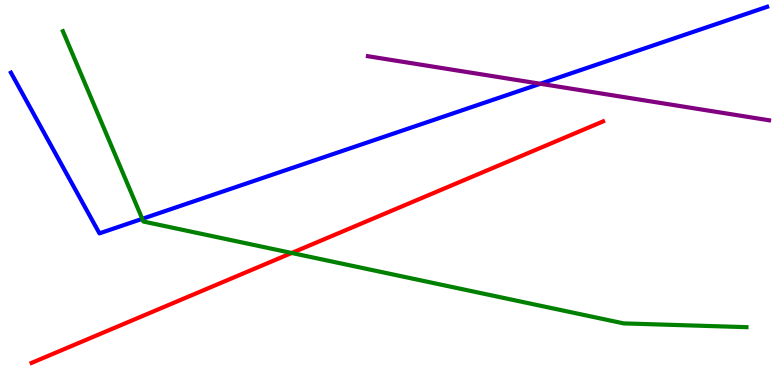[{'lines': ['blue', 'red'], 'intersections': []}, {'lines': ['green', 'red'], 'intersections': [{'x': 3.76, 'y': 3.43}]}, {'lines': ['purple', 'red'], 'intersections': []}, {'lines': ['blue', 'green'], 'intersections': [{'x': 1.84, 'y': 4.32}]}, {'lines': ['blue', 'purple'], 'intersections': [{'x': 6.97, 'y': 7.82}]}, {'lines': ['green', 'purple'], 'intersections': []}]